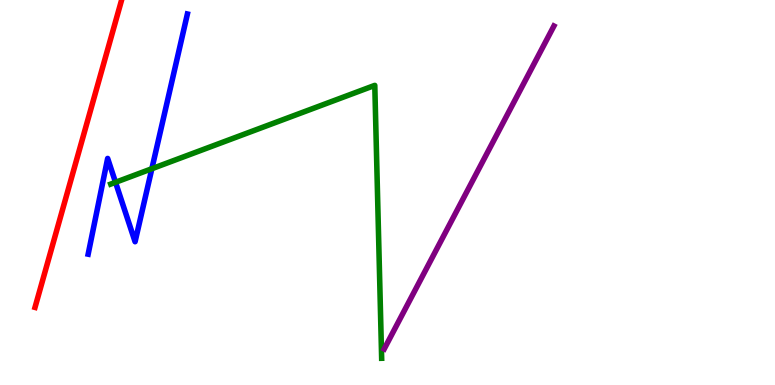[{'lines': ['blue', 'red'], 'intersections': []}, {'lines': ['green', 'red'], 'intersections': []}, {'lines': ['purple', 'red'], 'intersections': []}, {'lines': ['blue', 'green'], 'intersections': [{'x': 1.49, 'y': 5.26}, {'x': 1.96, 'y': 5.62}]}, {'lines': ['blue', 'purple'], 'intersections': []}, {'lines': ['green', 'purple'], 'intersections': []}]